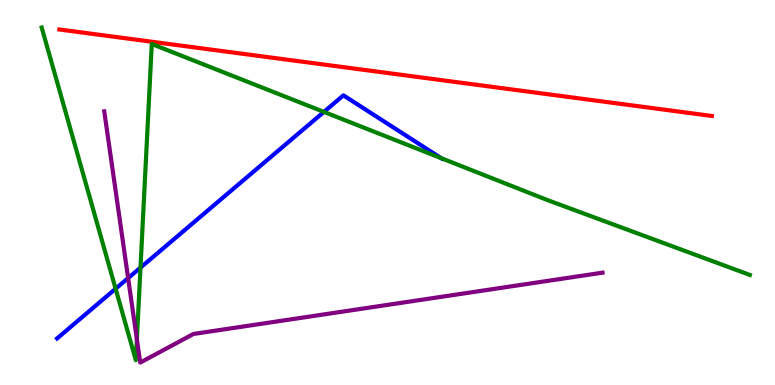[{'lines': ['blue', 'red'], 'intersections': []}, {'lines': ['green', 'red'], 'intersections': []}, {'lines': ['purple', 'red'], 'intersections': []}, {'lines': ['blue', 'green'], 'intersections': [{'x': 1.49, 'y': 2.5}, {'x': 1.81, 'y': 3.05}, {'x': 4.18, 'y': 7.09}, {'x': 5.69, 'y': 5.89}]}, {'lines': ['blue', 'purple'], 'intersections': [{'x': 1.65, 'y': 2.78}]}, {'lines': ['green', 'purple'], 'intersections': [{'x': 1.77, 'y': 1.19}]}]